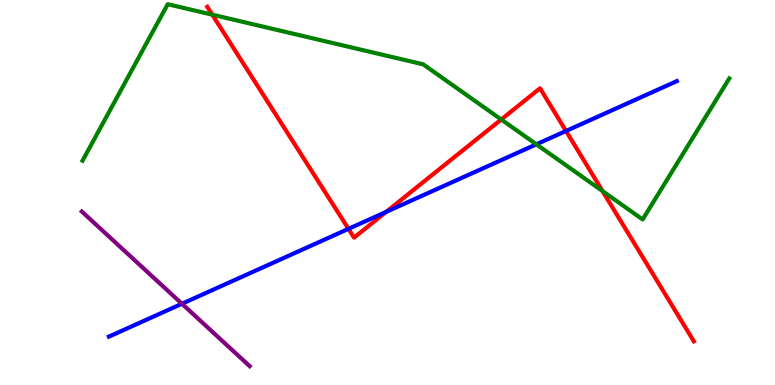[{'lines': ['blue', 'red'], 'intersections': [{'x': 4.5, 'y': 4.06}, {'x': 4.98, 'y': 4.5}, {'x': 7.3, 'y': 6.6}]}, {'lines': ['green', 'red'], 'intersections': [{'x': 2.74, 'y': 9.62}, {'x': 6.47, 'y': 6.9}, {'x': 7.77, 'y': 5.04}]}, {'lines': ['purple', 'red'], 'intersections': []}, {'lines': ['blue', 'green'], 'intersections': [{'x': 6.92, 'y': 6.25}]}, {'lines': ['blue', 'purple'], 'intersections': [{'x': 2.35, 'y': 2.11}]}, {'lines': ['green', 'purple'], 'intersections': []}]